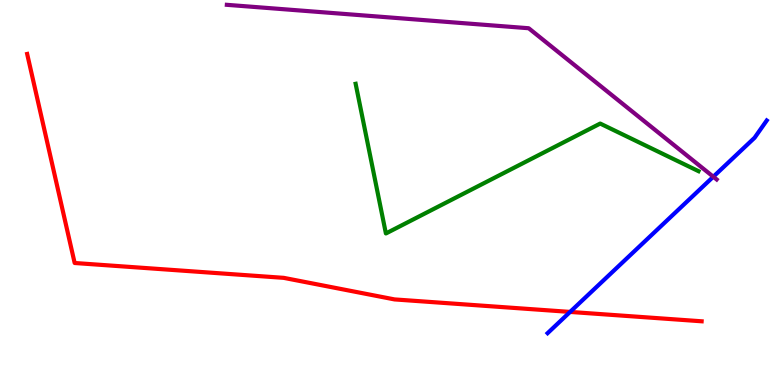[{'lines': ['blue', 'red'], 'intersections': [{'x': 7.36, 'y': 1.9}]}, {'lines': ['green', 'red'], 'intersections': []}, {'lines': ['purple', 'red'], 'intersections': []}, {'lines': ['blue', 'green'], 'intersections': []}, {'lines': ['blue', 'purple'], 'intersections': [{'x': 9.2, 'y': 5.41}]}, {'lines': ['green', 'purple'], 'intersections': []}]